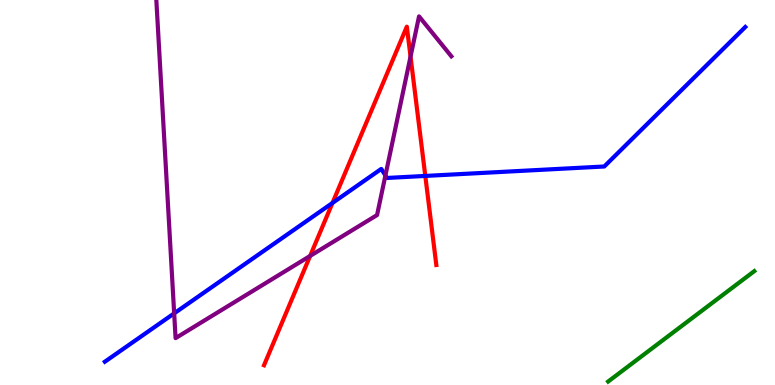[{'lines': ['blue', 'red'], 'intersections': [{'x': 4.29, 'y': 4.73}, {'x': 5.49, 'y': 5.43}]}, {'lines': ['green', 'red'], 'intersections': []}, {'lines': ['purple', 'red'], 'intersections': [{'x': 4.0, 'y': 3.35}, {'x': 5.3, 'y': 8.53}]}, {'lines': ['blue', 'green'], 'intersections': []}, {'lines': ['blue', 'purple'], 'intersections': [{'x': 2.25, 'y': 1.86}, {'x': 4.97, 'y': 5.44}]}, {'lines': ['green', 'purple'], 'intersections': []}]